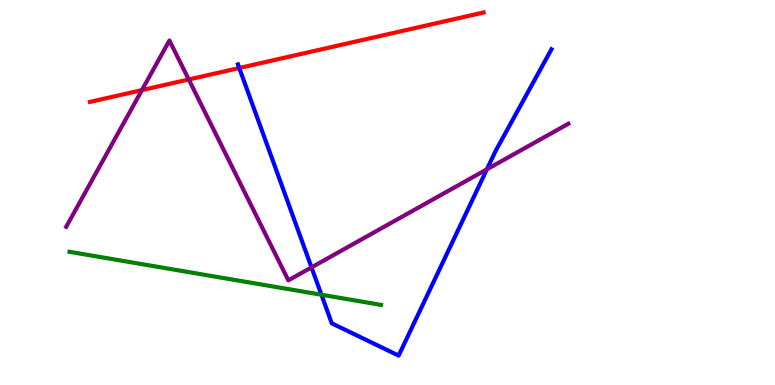[{'lines': ['blue', 'red'], 'intersections': [{'x': 3.09, 'y': 8.23}]}, {'lines': ['green', 'red'], 'intersections': []}, {'lines': ['purple', 'red'], 'intersections': [{'x': 1.83, 'y': 7.66}, {'x': 2.44, 'y': 7.94}]}, {'lines': ['blue', 'green'], 'intersections': [{'x': 4.15, 'y': 2.34}]}, {'lines': ['blue', 'purple'], 'intersections': [{'x': 4.02, 'y': 3.06}, {'x': 6.28, 'y': 5.6}]}, {'lines': ['green', 'purple'], 'intersections': []}]